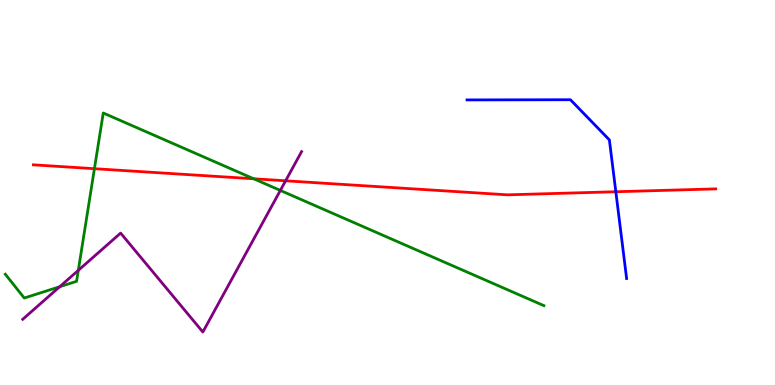[{'lines': ['blue', 'red'], 'intersections': [{'x': 7.95, 'y': 5.02}]}, {'lines': ['green', 'red'], 'intersections': [{'x': 1.22, 'y': 5.62}, {'x': 3.27, 'y': 5.36}]}, {'lines': ['purple', 'red'], 'intersections': [{'x': 3.69, 'y': 5.3}]}, {'lines': ['blue', 'green'], 'intersections': []}, {'lines': ['blue', 'purple'], 'intersections': []}, {'lines': ['green', 'purple'], 'intersections': [{'x': 0.77, 'y': 2.55}, {'x': 1.01, 'y': 2.98}, {'x': 3.62, 'y': 5.05}]}]